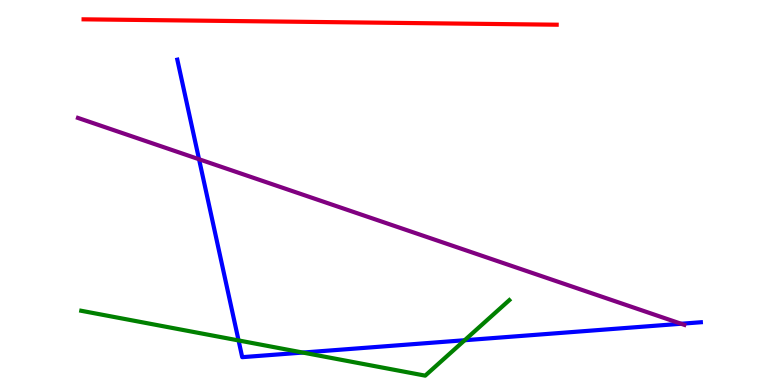[{'lines': ['blue', 'red'], 'intersections': []}, {'lines': ['green', 'red'], 'intersections': []}, {'lines': ['purple', 'red'], 'intersections': []}, {'lines': ['blue', 'green'], 'intersections': [{'x': 3.08, 'y': 1.16}, {'x': 3.91, 'y': 0.843}, {'x': 6.0, 'y': 1.16}]}, {'lines': ['blue', 'purple'], 'intersections': [{'x': 2.57, 'y': 5.86}, {'x': 8.79, 'y': 1.59}]}, {'lines': ['green', 'purple'], 'intersections': []}]